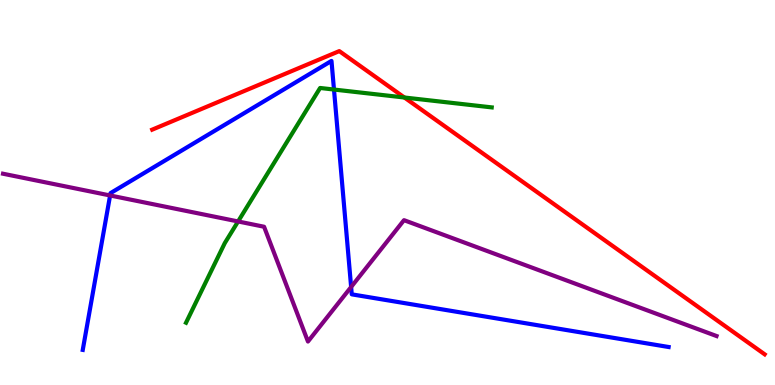[{'lines': ['blue', 'red'], 'intersections': []}, {'lines': ['green', 'red'], 'intersections': [{'x': 5.22, 'y': 7.47}]}, {'lines': ['purple', 'red'], 'intersections': []}, {'lines': ['blue', 'green'], 'intersections': [{'x': 4.31, 'y': 7.67}]}, {'lines': ['blue', 'purple'], 'intersections': [{'x': 1.42, 'y': 4.92}, {'x': 4.53, 'y': 2.55}]}, {'lines': ['green', 'purple'], 'intersections': [{'x': 3.07, 'y': 4.25}]}]